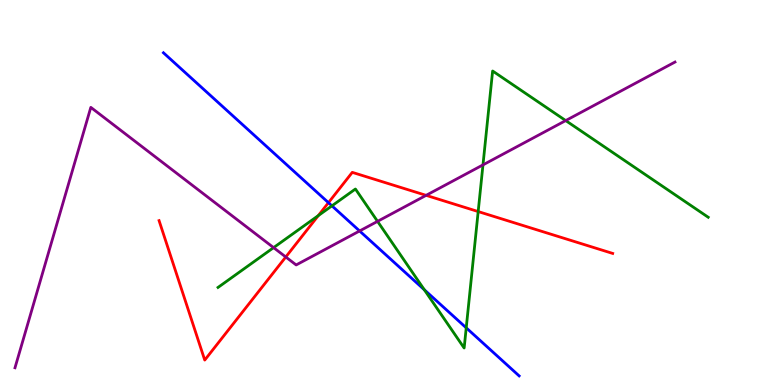[{'lines': ['blue', 'red'], 'intersections': [{'x': 4.24, 'y': 4.74}]}, {'lines': ['green', 'red'], 'intersections': [{'x': 4.11, 'y': 4.4}, {'x': 6.17, 'y': 4.51}]}, {'lines': ['purple', 'red'], 'intersections': [{'x': 3.69, 'y': 3.33}, {'x': 5.5, 'y': 4.93}]}, {'lines': ['blue', 'green'], 'intersections': [{'x': 4.28, 'y': 4.65}, {'x': 5.47, 'y': 2.47}, {'x': 6.02, 'y': 1.49}]}, {'lines': ['blue', 'purple'], 'intersections': [{'x': 4.64, 'y': 4.0}]}, {'lines': ['green', 'purple'], 'intersections': [{'x': 3.53, 'y': 3.57}, {'x': 4.87, 'y': 4.25}, {'x': 6.23, 'y': 5.72}, {'x': 7.3, 'y': 6.87}]}]